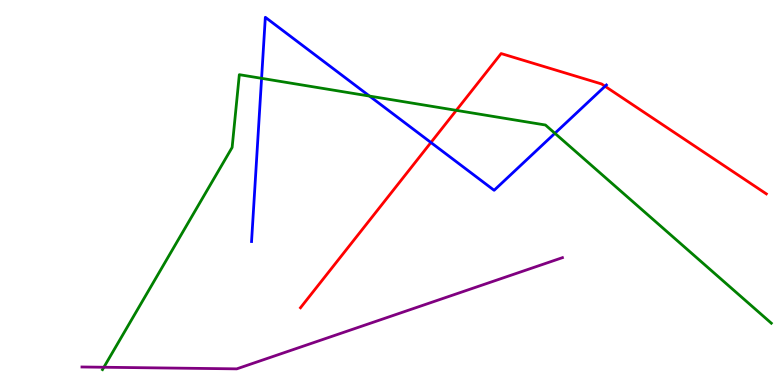[{'lines': ['blue', 'red'], 'intersections': [{'x': 5.56, 'y': 6.3}, {'x': 7.81, 'y': 7.76}]}, {'lines': ['green', 'red'], 'intersections': [{'x': 5.89, 'y': 7.13}]}, {'lines': ['purple', 'red'], 'intersections': []}, {'lines': ['blue', 'green'], 'intersections': [{'x': 3.38, 'y': 7.97}, {'x': 4.77, 'y': 7.5}, {'x': 7.16, 'y': 6.54}]}, {'lines': ['blue', 'purple'], 'intersections': []}, {'lines': ['green', 'purple'], 'intersections': [{'x': 1.34, 'y': 0.461}]}]